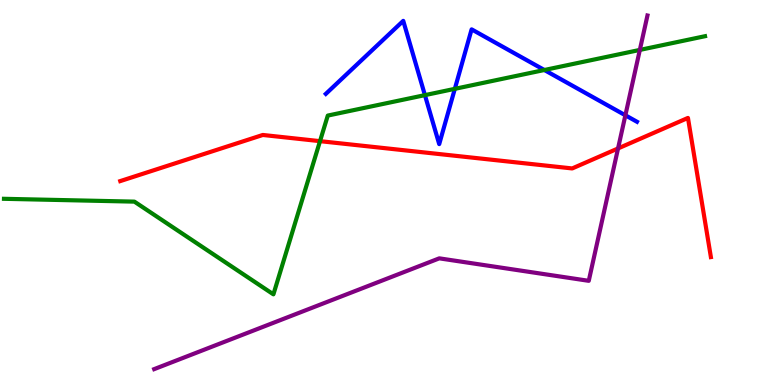[{'lines': ['blue', 'red'], 'intersections': []}, {'lines': ['green', 'red'], 'intersections': [{'x': 4.13, 'y': 6.33}]}, {'lines': ['purple', 'red'], 'intersections': [{'x': 7.97, 'y': 6.14}]}, {'lines': ['blue', 'green'], 'intersections': [{'x': 5.48, 'y': 7.53}, {'x': 5.87, 'y': 7.69}, {'x': 7.02, 'y': 8.18}]}, {'lines': ['blue', 'purple'], 'intersections': [{'x': 8.07, 'y': 7.01}]}, {'lines': ['green', 'purple'], 'intersections': [{'x': 8.26, 'y': 8.7}]}]